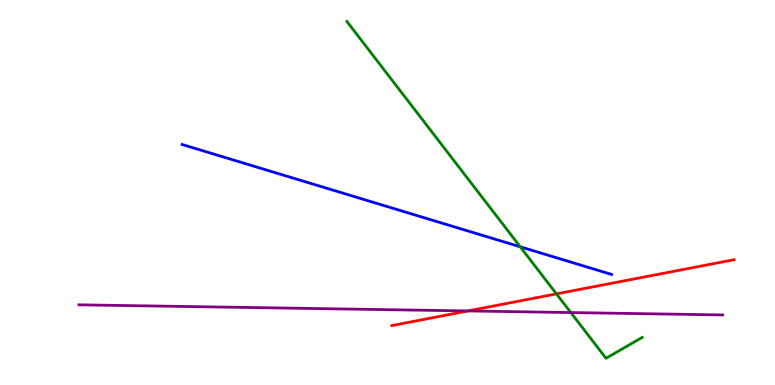[{'lines': ['blue', 'red'], 'intersections': []}, {'lines': ['green', 'red'], 'intersections': [{'x': 7.18, 'y': 2.37}]}, {'lines': ['purple', 'red'], 'intersections': [{'x': 6.04, 'y': 1.92}]}, {'lines': ['blue', 'green'], 'intersections': [{'x': 6.71, 'y': 3.59}]}, {'lines': ['blue', 'purple'], 'intersections': []}, {'lines': ['green', 'purple'], 'intersections': [{'x': 7.37, 'y': 1.88}]}]